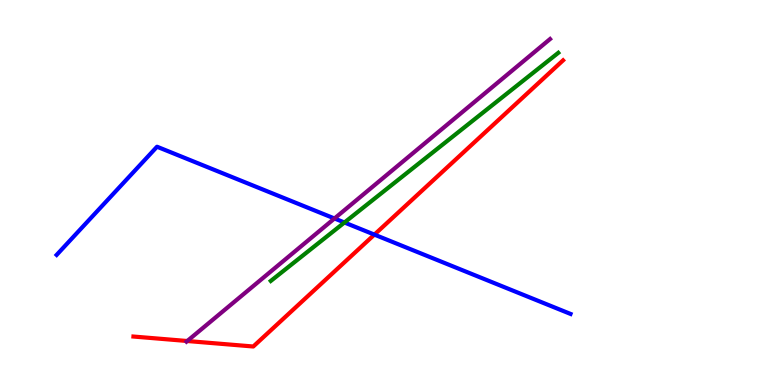[{'lines': ['blue', 'red'], 'intersections': [{'x': 4.83, 'y': 3.91}]}, {'lines': ['green', 'red'], 'intersections': []}, {'lines': ['purple', 'red'], 'intersections': [{'x': 2.42, 'y': 1.14}]}, {'lines': ['blue', 'green'], 'intersections': [{'x': 4.44, 'y': 4.22}]}, {'lines': ['blue', 'purple'], 'intersections': [{'x': 4.32, 'y': 4.33}]}, {'lines': ['green', 'purple'], 'intersections': []}]